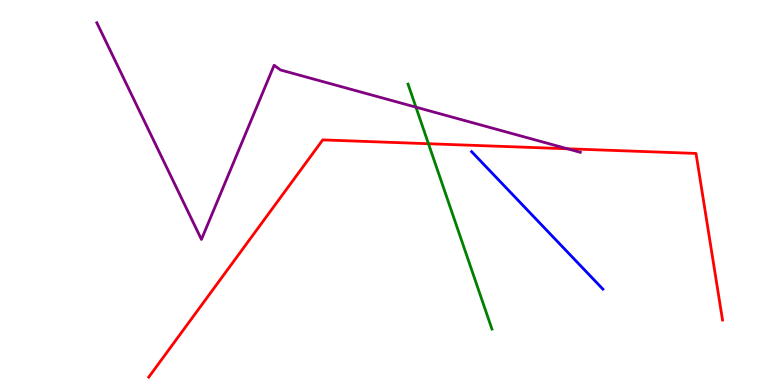[{'lines': ['blue', 'red'], 'intersections': []}, {'lines': ['green', 'red'], 'intersections': [{'x': 5.53, 'y': 6.27}]}, {'lines': ['purple', 'red'], 'intersections': [{'x': 7.32, 'y': 6.14}]}, {'lines': ['blue', 'green'], 'intersections': []}, {'lines': ['blue', 'purple'], 'intersections': []}, {'lines': ['green', 'purple'], 'intersections': [{'x': 5.37, 'y': 7.22}]}]